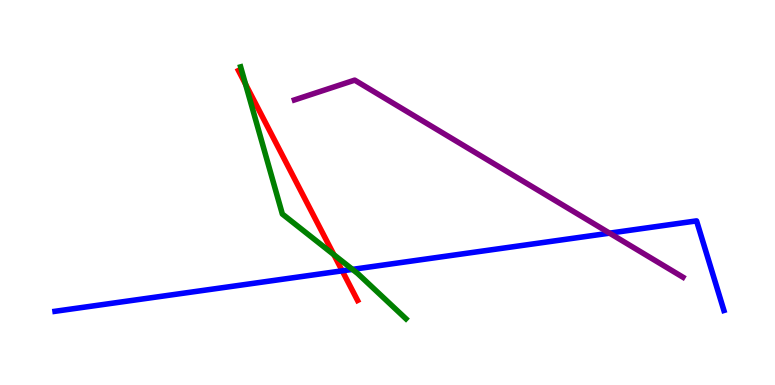[{'lines': ['blue', 'red'], 'intersections': [{'x': 4.42, 'y': 2.97}]}, {'lines': ['green', 'red'], 'intersections': [{'x': 3.17, 'y': 7.81}, {'x': 4.31, 'y': 3.38}]}, {'lines': ['purple', 'red'], 'intersections': []}, {'lines': ['blue', 'green'], 'intersections': [{'x': 4.55, 'y': 3.0}]}, {'lines': ['blue', 'purple'], 'intersections': [{'x': 7.87, 'y': 3.94}]}, {'lines': ['green', 'purple'], 'intersections': []}]